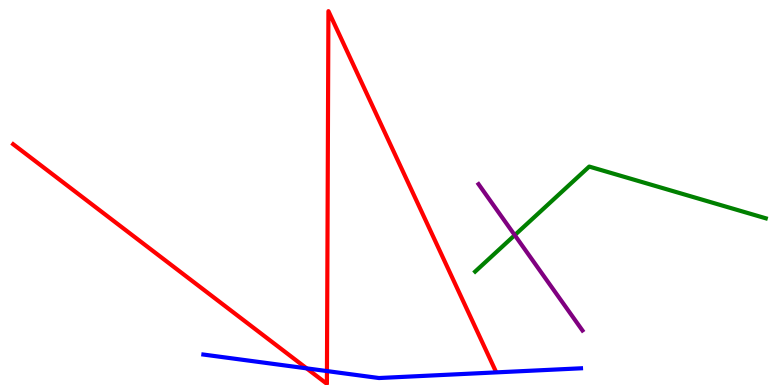[{'lines': ['blue', 'red'], 'intersections': [{'x': 3.96, 'y': 0.432}, {'x': 4.22, 'y': 0.362}]}, {'lines': ['green', 'red'], 'intersections': []}, {'lines': ['purple', 'red'], 'intersections': []}, {'lines': ['blue', 'green'], 'intersections': []}, {'lines': ['blue', 'purple'], 'intersections': []}, {'lines': ['green', 'purple'], 'intersections': [{'x': 6.64, 'y': 3.89}]}]